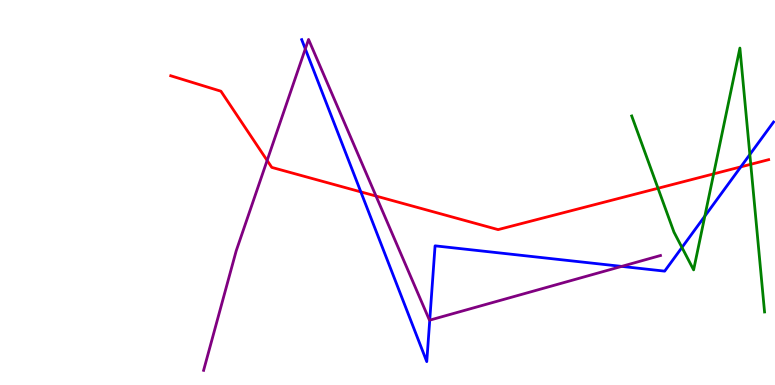[{'lines': ['blue', 'red'], 'intersections': [{'x': 4.66, 'y': 5.02}, {'x': 9.56, 'y': 5.67}]}, {'lines': ['green', 'red'], 'intersections': [{'x': 8.49, 'y': 5.11}, {'x': 9.21, 'y': 5.48}, {'x': 9.69, 'y': 5.73}]}, {'lines': ['purple', 'red'], 'intersections': [{'x': 3.45, 'y': 5.83}, {'x': 4.85, 'y': 4.91}]}, {'lines': ['blue', 'green'], 'intersections': [{'x': 8.8, 'y': 3.57}, {'x': 9.09, 'y': 4.39}, {'x': 9.68, 'y': 5.99}]}, {'lines': ['blue', 'purple'], 'intersections': [{'x': 3.94, 'y': 8.73}, {'x': 5.55, 'y': 1.68}, {'x': 8.02, 'y': 3.08}]}, {'lines': ['green', 'purple'], 'intersections': []}]